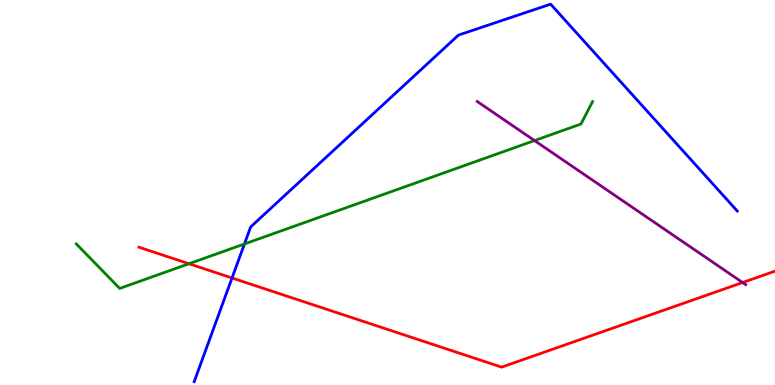[{'lines': ['blue', 'red'], 'intersections': [{'x': 2.99, 'y': 2.78}]}, {'lines': ['green', 'red'], 'intersections': [{'x': 2.44, 'y': 3.15}]}, {'lines': ['purple', 'red'], 'intersections': [{'x': 9.58, 'y': 2.66}]}, {'lines': ['blue', 'green'], 'intersections': [{'x': 3.15, 'y': 3.66}]}, {'lines': ['blue', 'purple'], 'intersections': []}, {'lines': ['green', 'purple'], 'intersections': [{'x': 6.9, 'y': 6.35}]}]